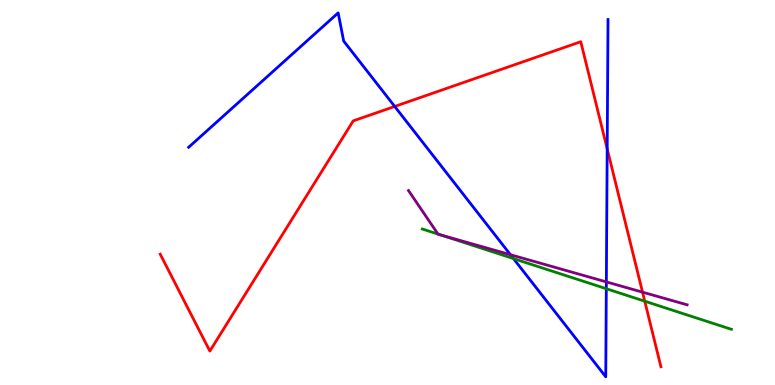[{'lines': ['blue', 'red'], 'intersections': [{'x': 5.09, 'y': 7.24}, {'x': 7.83, 'y': 6.13}]}, {'lines': ['green', 'red'], 'intersections': [{'x': 8.32, 'y': 2.18}]}, {'lines': ['purple', 'red'], 'intersections': [{'x': 8.29, 'y': 2.41}]}, {'lines': ['blue', 'green'], 'intersections': [{'x': 6.63, 'y': 3.28}, {'x': 7.82, 'y': 2.5}]}, {'lines': ['blue', 'purple'], 'intersections': [{'x': 6.59, 'y': 3.38}, {'x': 7.82, 'y': 2.68}]}, {'lines': ['green', 'purple'], 'intersections': [{'x': 5.65, 'y': 3.92}, {'x': 5.68, 'y': 3.9}]}]